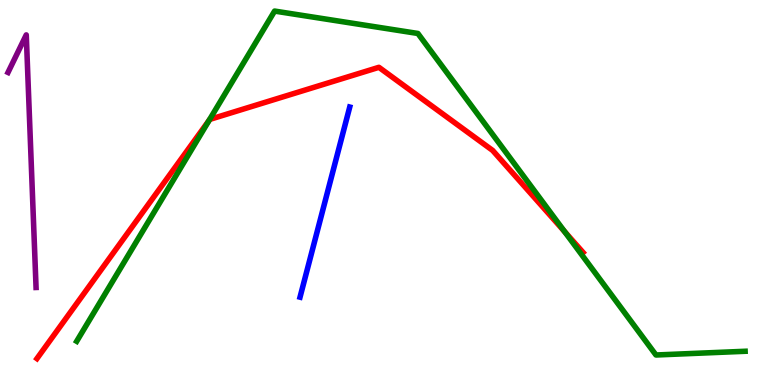[{'lines': ['blue', 'red'], 'intersections': []}, {'lines': ['green', 'red'], 'intersections': [{'x': 2.7, 'y': 6.88}, {'x': 7.29, 'y': 3.98}]}, {'lines': ['purple', 'red'], 'intersections': []}, {'lines': ['blue', 'green'], 'intersections': []}, {'lines': ['blue', 'purple'], 'intersections': []}, {'lines': ['green', 'purple'], 'intersections': []}]